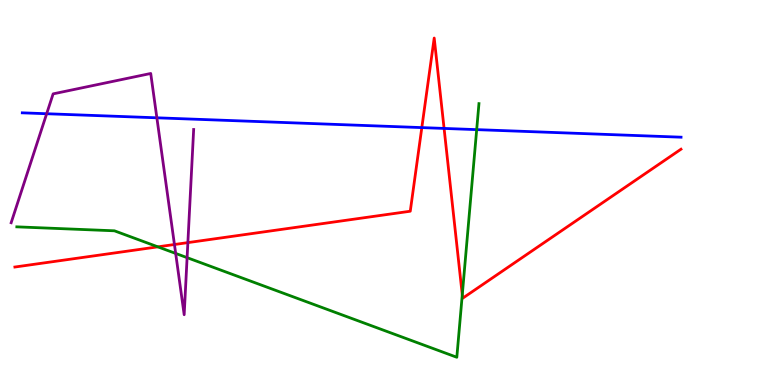[{'lines': ['blue', 'red'], 'intersections': [{'x': 5.44, 'y': 6.69}, {'x': 5.73, 'y': 6.66}]}, {'lines': ['green', 'red'], 'intersections': [{'x': 2.04, 'y': 3.59}, {'x': 5.96, 'y': 2.34}]}, {'lines': ['purple', 'red'], 'intersections': [{'x': 2.25, 'y': 3.65}, {'x': 2.42, 'y': 3.7}]}, {'lines': ['blue', 'green'], 'intersections': [{'x': 6.15, 'y': 6.63}]}, {'lines': ['blue', 'purple'], 'intersections': [{'x': 0.602, 'y': 7.05}, {'x': 2.02, 'y': 6.94}]}, {'lines': ['green', 'purple'], 'intersections': [{'x': 2.27, 'y': 3.42}, {'x': 2.41, 'y': 3.31}]}]